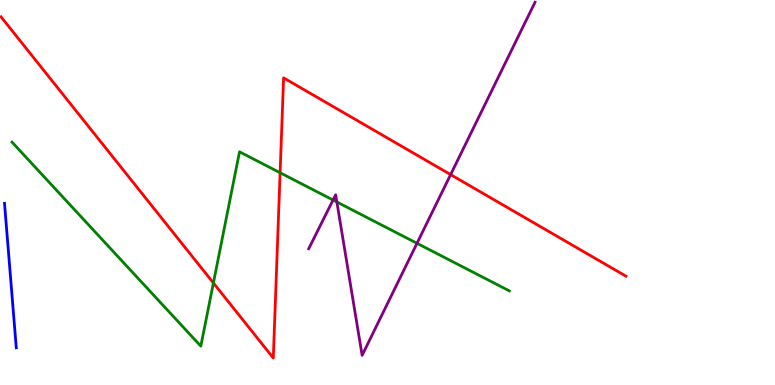[{'lines': ['blue', 'red'], 'intersections': []}, {'lines': ['green', 'red'], 'intersections': [{'x': 2.75, 'y': 2.65}, {'x': 3.61, 'y': 5.51}]}, {'lines': ['purple', 'red'], 'intersections': [{'x': 5.81, 'y': 5.46}]}, {'lines': ['blue', 'green'], 'intersections': []}, {'lines': ['blue', 'purple'], 'intersections': []}, {'lines': ['green', 'purple'], 'intersections': [{'x': 4.3, 'y': 4.8}, {'x': 4.35, 'y': 4.75}, {'x': 5.38, 'y': 3.68}]}]